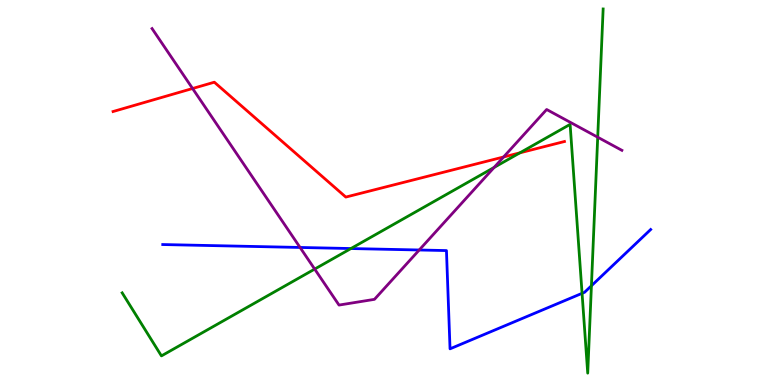[{'lines': ['blue', 'red'], 'intersections': []}, {'lines': ['green', 'red'], 'intersections': [{'x': 6.71, 'y': 6.03}]}, {'lines': ['purple', 'red'], 'intersections': [{'x': 2.48, 'y': 7.7}, {'x': 6.5, 'y': 5.92}]}, {'lines': ['blue', 'green'], 'intersections': [{'x': 4.53, 'y': 3.54}, {'x': 7.51, 'y': 2.38}, {'x': 7.63, 'y': 2.58}]}, {'lines': ['blue', 'purple'], 'intersections': [{'x': 3.87, 'y': 3.57}, {'x': 5.41, 'y': 3.51}]}, {'lines': ['green', 'purple'], 'intersections': [{'x': 4.06, 'y': 3.01}, {'x': 6.38, 'y': 5.65}, {'x': 7.71, 'y': 6.44}]}]